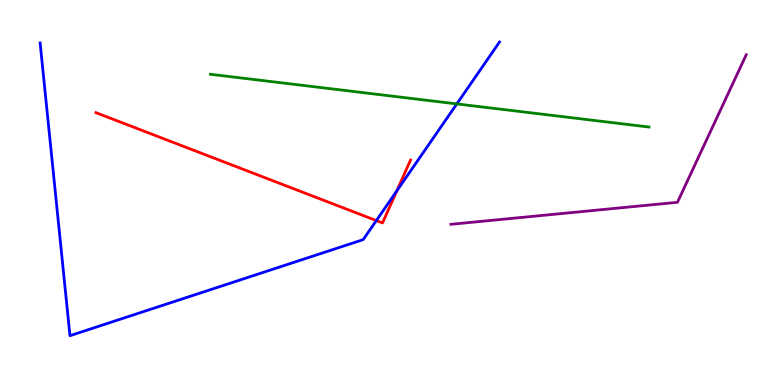[{'lines': ['blue', 'red'], 'intersections': [{'x': 4.86, 'y': 4.27}, {'x': 5.12, 'y': 5.04}]}, {'lines': ['green', 'red'], 'intersections': []}, {'lines': ['purple', 'red'], 'intersections': []}, {'lines': ['blue', 'green'], 'intersections': [{'x': 5.89, 'y': 7.3}]}, {'lines': ['blue', 'purple'], 'intersections': []}, {'lines': ['green', 'purple'], 'intersections': []}]